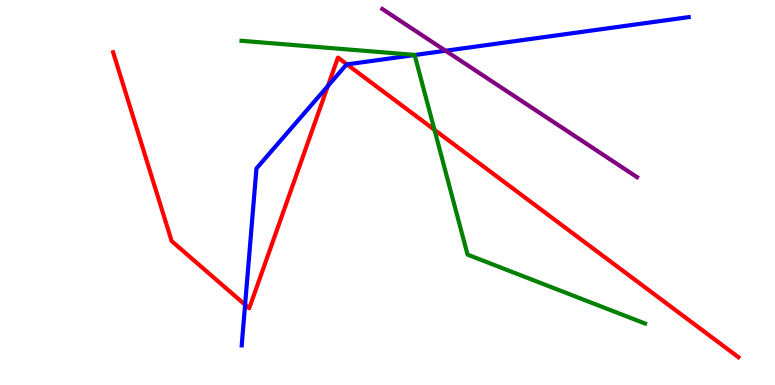[{'lines': ['blue', 'red'], 'intersections': [{'x': 3.16, 'y': 2.08}, {'x': 4.23, 'y': 7.77}, {'x': 4.48, 'y': 8.33}]}, {'lines': ['green', 'red'], 'intersections': [{'x': 5.61, 'y': 6.63}]}, {'lines': ['purple', 'red'], 'intersections': []}, {'lines': ['blue', 'green'], 'intersections': [{'x': 5.35, 'y': 8.57}]}, {'lines': ['blue', 'purple'], 'intersections': [{'x': 5.75, 'y': 8.68}]}, {'lines': ['green', 'purple'], 'intersections': []}]